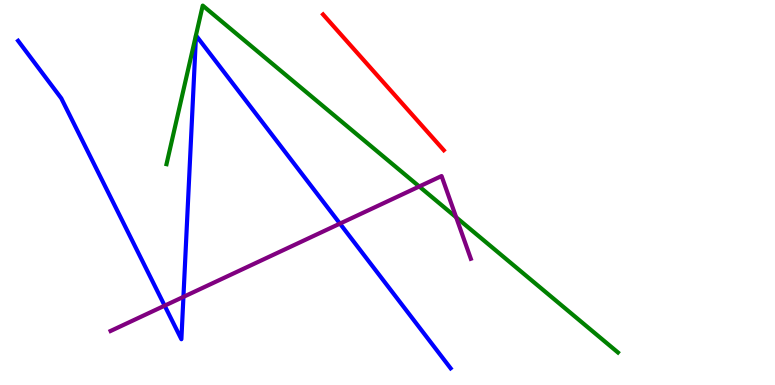[{'lines': ['blue', 'red'], 'intersections': []}, {'lines': ['green', 'red'], 'intersections': []}, {'lines': ['purple', 'red'], 'intersections': []}, {'lines': ['blue', 'green'], 'intersections': []}, {'lines': ['blue', 'purple'], 'intersections': [{'x': 2.12, 'y': 2.06}, {'x': 2.37, 'y': 2.29}, {'x': 4.39, 'y': 4.19}]}, {'lines': ['green', 'purple'], 'intersections': [{'x': 5.41, 'y': 5.16}, {'x': 5.89, 'y': 4.36}]}]